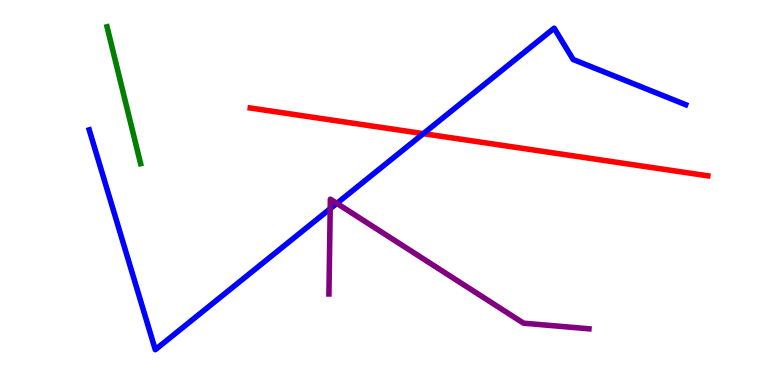[{'lines': ['blue', 'red'], 'intersections': [{'x': 5.46, 'y': 6.53}]}, {'lines': ['green', 'red'], 'intersections': []}, {'lines': ['purple', 'red'], 'intersections': []}, {'lines': ['blue', 'green'], 'intersections': []}, {'lines': ['blue', 'purple'], 'intersections': [{'x': 4.26, 'y': 4.58}, {'x': 4.35, 'y': 4.72}]}, {'lines': ['green', 'purple'], 'intersections': []}]